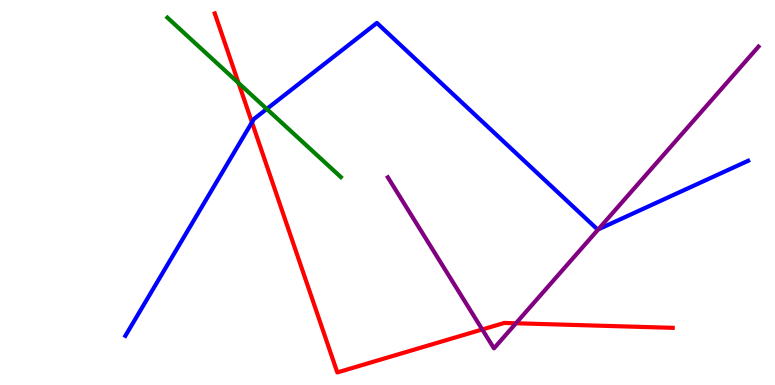[{'lines': ['blue', 'red'], 'intersections': [{'x': 3.25, 'y': 6.82}]}, {'lines': ['green', 'red'], 'intersections': [{'x': 3.08, 'y': 7.84}]}, {'lines': ['purple', 'red'], 'intersections': [{'x': 6.22, 'y': 1.44}, {'x': 6.66, 'y': 1.6}]}, {'lines': ['blue', 'green'], 'intersections': [{'x': 3.44, 'y': 7.17}]}, {'lines': ['blue', 'purple'], 'intersections': [{'x': 7.72, 'y': 4.04}]}, {'lines': ['green', 'purple'], 'intersections': []}]